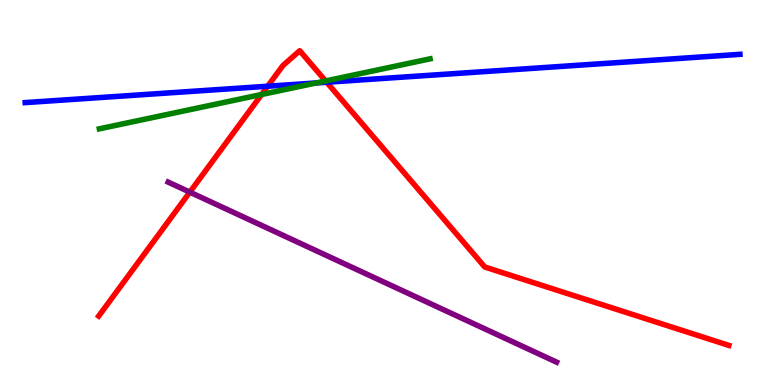[{'lines': ['blue', 'red'], 'intersections': [{'x': 3.45, 'y': 7.76}, {'x': 4.22, 'y': 7.86}]}, {'lines': ['green', 'red'], 'intersections': [{'x': 3.38, 'y': 7.55}, {'x': 4.2, 'y': 7.9}]}, {'lines': ['purple', 'red'], 'intersections': [{'x': 2.45, 'y': 5.01}]}, {'lines': ['blue', 'green'], 'intersections': [{'x': 4.08, 'y': 7.85}]}, {'lines': ['blue', 'purple'], 'intersections': []}, {'lines': ['green', 'purple'], 'intersections': []}]